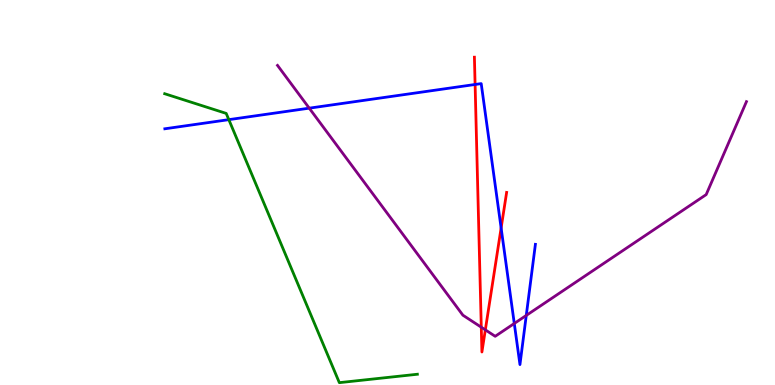[{'lines': ['blue', 'red'], 'intersections': [{'x': 6.13, 'y': 7.81}, {'x': 6.47, 'y': 4.08}]}, {'lines': ['green', 'red'], 'intersections': []}, {'lines': ['purple', 'red'], 'intersections': [{'x': 6.21, 'y': 1.5}, {'x': 6.26, 'y': 1.43}]}, {'lines': ['blue', 'green'], 'intersections': [{'x': 2.95, 'y': 6.89}]}, {'lines': ['blue', 'purple'], 'intersections': [{'x': 3.99, 'y': 7.19}, {'x': 6.64, 'y': 1.6}, {'x': 6.79, 'y': 1.81}]}, {'lines': ['green', 'purple'], 'intersections': []}]